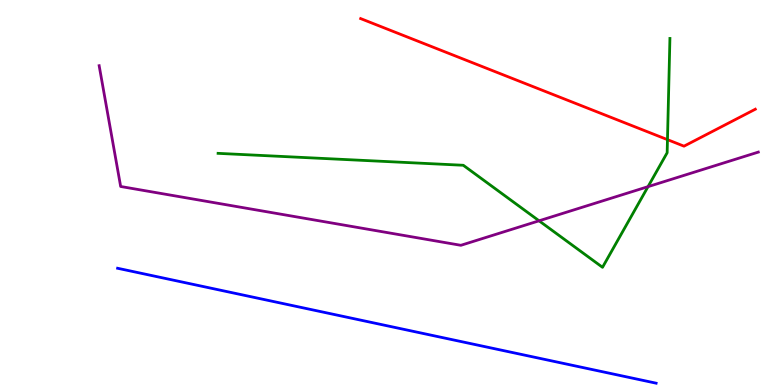[{'lines': ['blue', 'red'], 'intersections': []}, {'lines': ['green', 'red'], 'intersections': [{'x': 8.61, 'y': 6.37}]}, {'lines': ['purple', 'red'], 'intersections': []}, {'lines': ['blue', 'green'], 'intersections': []}, {'lines': ['blue', 'purple'], 'intersections': []}, {'lines': ['green', 'purple'], 'intersections': [{'x': 6.96, 'y': 4.26}, {'x': 8.36, 'y': 5.15}]}]